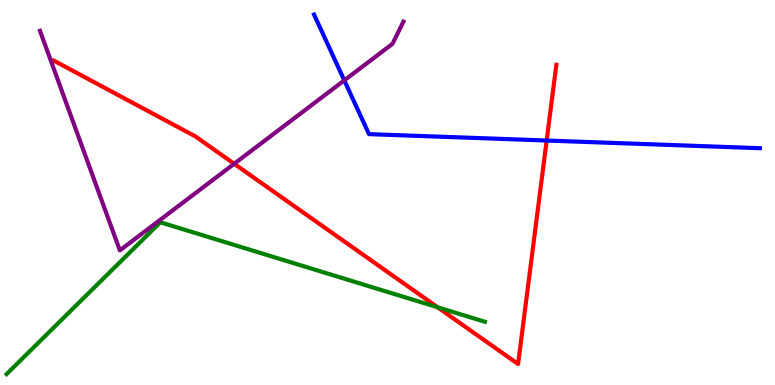[{'lines': ['blue', 'red'], 'intersections': [{'x': 7.05, 'y': 6.35}]}, {'lines': ['green', 'red'], 'intersections': [{'x': 5.65, 'y': 2.02}]}, {'lines': ['purple', 'red'], 'intersections': [{'x': 3.02, 'y': 5.75}]}, {'lines': ['blue', 'green'], 'intersections': []}, {'lines': ['blue', 'purple'], 'intersections': [{'x': 4.44, 'y': 7.91}]}, {'lines': ['green', 'purple'], 'intersections': []}]